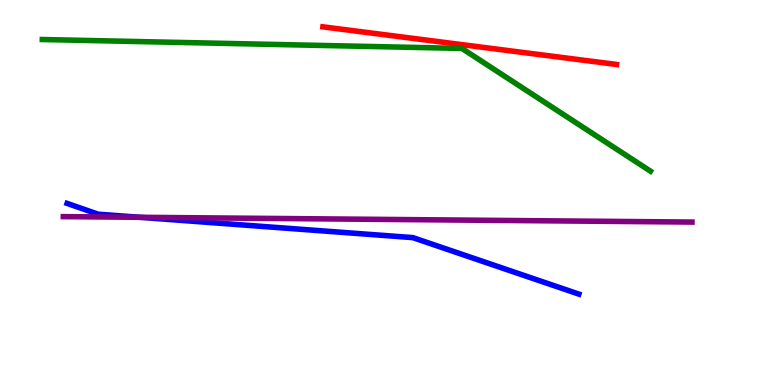[{'lines': ['blue', 'red'], 'intersections': []}, {'lines': ['green', 'red'], 'intersections': []}, {'lines': ['purple', 'red'], 'intersections': []}, {'lines': ['blue', 'green'], 'intersections': []}, {'lines': ['blue', 'purple'], 'intersections': [{'x': 1.8, 'y': 4.36}]}, {'lines': ['green', 'purple'], 'intersections': []}]